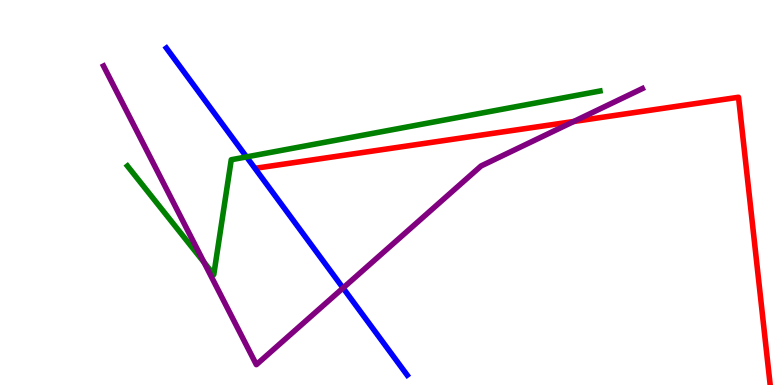[{'lines': ['blue', 'red'], 'intersections': []}, {'lines': ['green', 'red'], 'intersections': []}, {'lines': ['purple', 'red'], 'intersections': [{'x': 7.4, 'y': 6.84}]}, {'lines': ['blue', 'green'], 'intersections': [{'x': 3.18, 'y': 5.92}]}, {'lines': ['blue', 'purple'], 'intersections': [{'x': 4.43, 'y': 2.52}]}, {'lines': ['green', 'purple'], 'intersections': [{'x': 2.63, 'y': 3.19}]}]